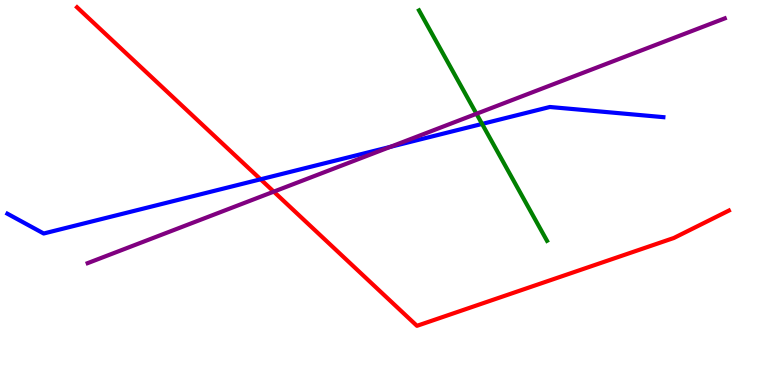[{'lines': ['blue', 'red'], 'intersections': [{'x': 3.36, 'y': 5.34}]}, {'lines': ['green', 'red'], 'intersections': []}, {'lines': ['purple', 'red'], 'intersections': [{'x': 3.53, 'y': 5.02}]}, {'lines': ['blue', 'green'], 'intersections': [{'x': 6.22, 'y': 6.78}]}, {'lines': ['blue', 'purple'], 'intersections': [{'x': 5.04, 'y': 6.19}]}, {'lines': ['green', 'purple'], 'intersections': [{'x': 6.15, 'y': 7.04}]}]